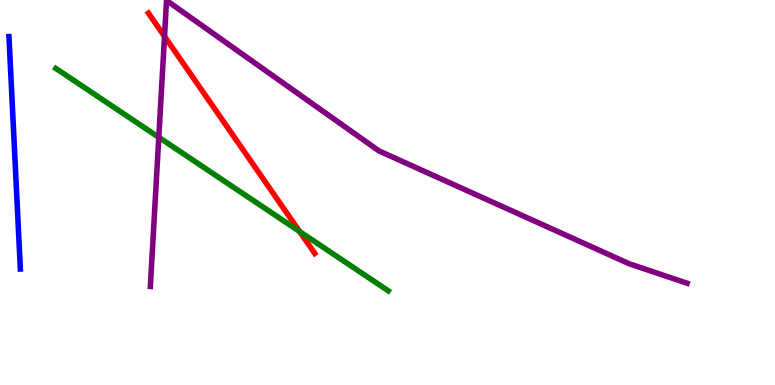[{'lines': ['blue', 'red'], 'intersections': []}, {'lines': ['green', 'red'], 'intersections': [{'x': 3.87, 'y': 3.99}]}, {'lines': ['purple', 'red'], 'intersections': [{'x': 2.12, 'y': 9.06}]}, {'lines': ['blue', 'green'], 'intersections': []}, {'lines': ['blue', 'purple'], 'intersections': []}, {'lines': ['green', 'purple'], 'intersections': [{'x': 2.05, 'y': 6.43}]}]